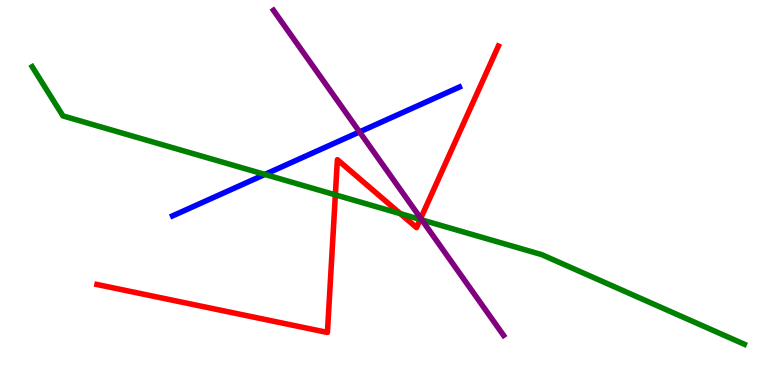[{'lines': ['blue', 'red'], 'intersections': []}, {'lines': ['green', 'red'], 'intersections': [{'x': 4.33, 'y': 4.94}, {'x': 5.17, 'y': 4.45}, {'x': 5.42, 'y': 4.3}]}, {'lines': ['purple', 'red'], 'intersections': [{'x': 5.43, 'y': 4.33}]}, {'lines': ['blue', 'green'], 'intersections': [{'x': 3.42, 'y': 5.47}]}, {'lines': ['blue', 'purple'], 'intersections': [{'x': 4.64, 'y': 6.57}]}, {'lines': ['green', 'purple'], 'intersections': [{'x': 5.44, 'y': 4.29}]}]